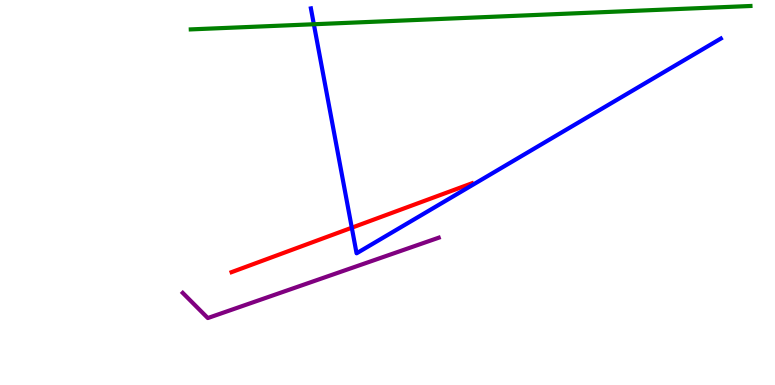[{'lines': ['blue', 'red'], 'intersections': [{'x': 4.54, 'y': 4.09}]}, {'lines': ['green', 'red'], 'intersections': []}, {'lines': ['purple', 'red'], 'intersections': []}, {'lines': ['blue', 'green'], 'intersections': [{'x': 4.05, 'y': 9.37}]}, {'lines': ['blue', 'purple'], 'intersections': []}, {'lines': ['green', 'purple'], 'intersections': []}]